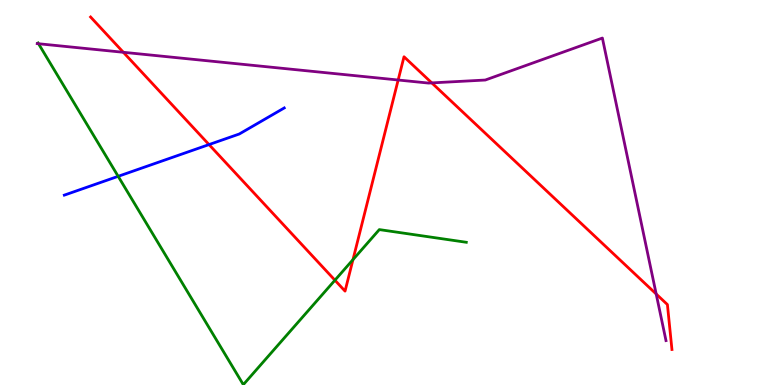[{'lines': ['blue', 'red'], 'intersections': [{'x': 2.7, 'y': 6.24}]}, {'lines': ['green', 'red'], 'intersections': [{'x': 4.32, 'y': 2.72}, {'x': 4.55, 'y': 3.26}]}, {'lines': ['purple', 'red'], 'intersections': [{'x': 1.59, 'y': 8.64}, {'x': 5.14, 'y': 7.92}, {'x': 5.57, 'y': 7.85}, {'x': 8.47, 'y': 2.36}]}, {'lines': ['blue', 'green'], 'intersections': [{'x': 1.52, 'y': 5.42}]}, {'lines': ['blue', 'purple'], 'intersections': []}, {'lines': ['green', 'purple'], 'intersections': [{'x': 0.497, 'y': 8.86}]}]